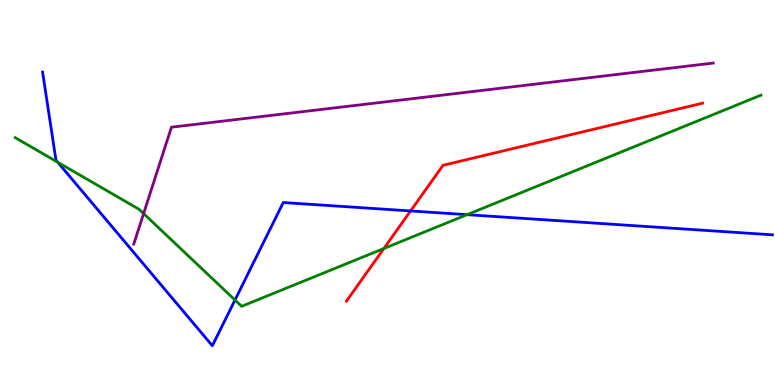[{'lines': ['blue', 'red'], 'intersections': [{'x': 5.3, 'y': 4.52}]}, {'lines': ['green', 'red'], 'intersections': [{'x': 4.95, 'y': 3.55}]}, {'lines': ['purple', 'red'], 'intersections': []}, {'lines': ['blue', 'green'], 'intersections': [{'x': 0.745, 'y': 5.79}, {'x': 3.03, 'y': 2.21}, {'x': 6.03, 'y': 4.42}]}, {'lines': ['blue', 'purple'], 'intersections': []}, {'lines': ['green', 'purple'], 'intersections': [{'x': 1.85, 'y': 4.45}]}]